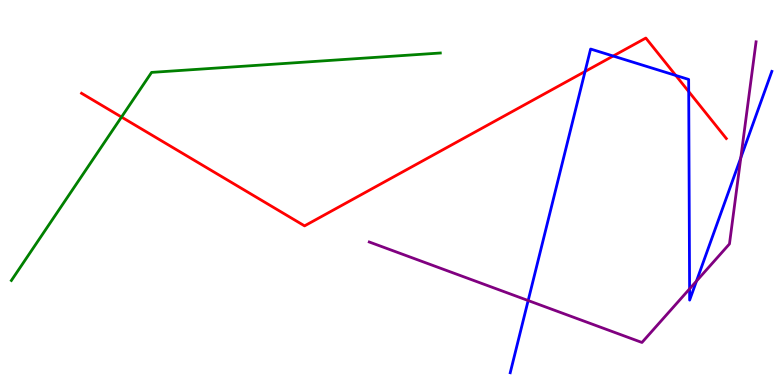[{'lines': ['blue', 'red'], 'intersections': [{'x': 7.55, 'y': 8.14}, {'x': 7.91, 'y': 8.54}, {'x': 8.72, 'y': 8.04}, {'x': 8.89, 'y': 7.62}]}, {'lines': ['green', 'red'], 'intersections': [{'x': 1.57, 'y': 6.96}]}, {'lines': ['purple', 'red'], 'intersections': []}, {'lines': ['blue', 'green'], 'intersections': []}, {'lines': ['blue', 'purple'], 'intersections': [{'x': 6.82, 'y': 2.19}, {'x': 8.9, 'y': 2.5}, {'x': 8.99, 'y': 2.7}, {'x': 9.56, 'y': 5.9}]}, {'lines': ['green', 'purple'], 'intersections': []}]